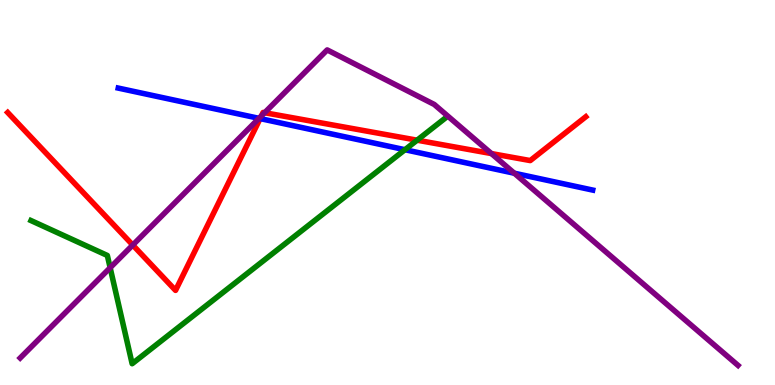[{'lines': ['blue', 'red'], 'intersections': [{'x': 3.36, 'y': 6.92}]}, {'lines': ['green', 'red'], 'intersections': [{'x': 5.38, 'y': 6.36}]}, {'lines': ['purple', 'red'], 'intersections': [{'x': 1.71, 'y': 3.64}, {'x': 3.37, 'y': 6.99}, {'x': 3.41, 'y': 7.07}, {'x': 6.34, 'y': 6.01}]}, {'lines': ['blue', 'green'], 'intersections': [{'x': 5.23, 'y': 6.11}]}, {'lines': ['blue', 'purple'], 'intersections': [{'x': 3.34, 'y': 6.93}, {'x': 6.64, 'y': 5.5}]}, {'lines': ['green', 'purple'], 'intersections': [{'x': 1.42, 'y': 3.05}]}]